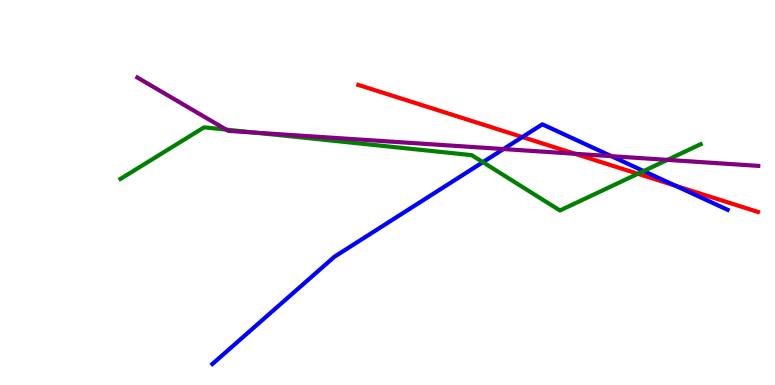[{'lines': ['blue', 'red'], 'intersections': [{'x': 6.74, 'y': 6.44}, {'x': 8.71, 'y': 5.18}]}, {'lines': ['green', 'red'], 'intersections': [{'x': 8.23, 'y': 5.49}]}, {'lines': ['purple', 'red'], 'intersections': [{'x': 7.42, 'y': 6.01}]}, {'lines': ['blue', 'green'], 'intersections': [{'x': 6.23, 'y': 5.79}, {'x': 8.31, 'y': 5.56}]}, {'lines': ['blue', 'purple'], 'intersections': [{'x': 6.5, 'y': 6.13}, {'x': 7.89, 'y': 5.94}]}, {'lines': ['green', 'purple'], 'intersections': [{'x': 2.92, 'y': 6.63}, {'x': 3.29, 'y': 6.55}, {'x': 8.61, 'y': 5.85}]}]